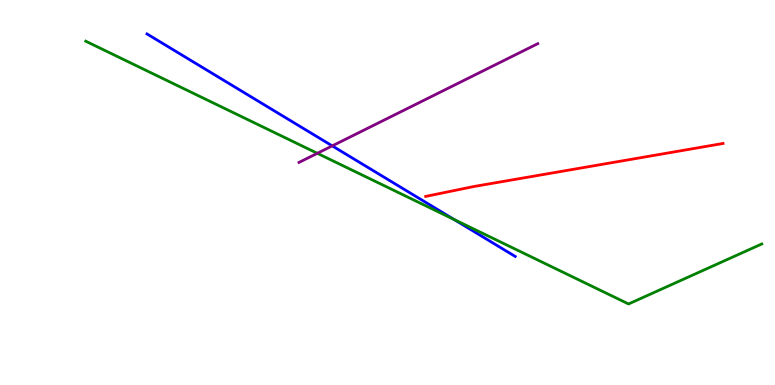[{'lines': ['blue', 'red'], 'intersections': []}, {'lines': ['green', 'red'], 'intersections': []}, {'lines': ['purple', 'red'], 'intersections': []}, {'lines': ['blue', 'green'], 'intersections': [{'x': 5.86, 'y': 4.3}]}, {'lines': ['blue', 'purple'], 'intersections': [{'x': 4.29, 'y': 6.21}]}, {'lines': ['green', 'purple'], 'intersections': [{'x': 4.09, 'y': 6.02}]}]